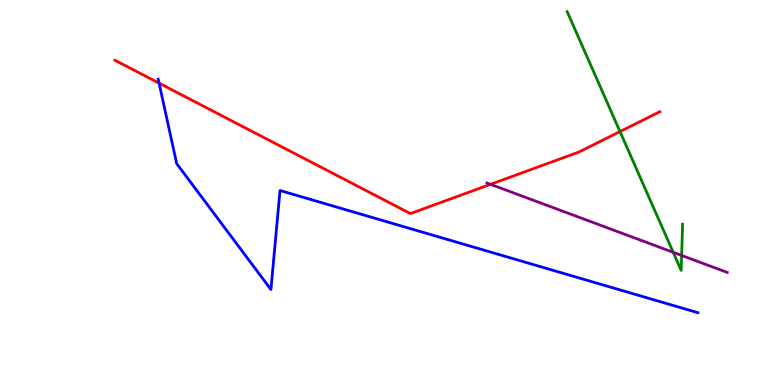[{'lines': ['blue', 'red'], 'intersections': [{'x': 2.05, 'y': 7.84}]}, {'lines': ['green', 'red'], 'intersections': [{'x': 8.0, 'y': 6.58}]}, {'lines': ['purple', 'red'], 'intersections': [{'x': 6.33, 'y': 5.21}]}, {'lines': ['blue', 'green'], 'intersections': []}, {'lines': ['blue', 'purple'], 'intersections': []}, {'lines': ['green', 'purple'], 'intersections': [{'x': 8.69, 'y': 3.45}, {'x': 8.8, 'y': 3.36}]}]